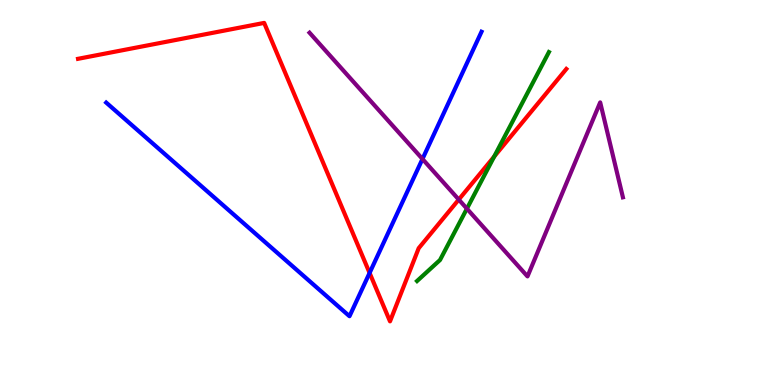[{'lines': ['blue', 'red'], 'intersections': [{'x': 4.77, 'y': 2.91}]}, {'lines': ['green', 'red'], 'intersections': [{'x': 6.38, 'y': 5.93}]}, {'lines': ['purple', 'red'], 'intersections': [{'x': 5.92, 'y': 4.82}]}, {'lines': ['blue', 'green'], 'intersections': []}, {'lines': ['blue', 'purple'], 'intersections': [{'x': 5.45, 'y': 5.87}]}, {'lines': ['green', 'purple'], 'intersections': [{'x': 6.02, 'y': 4.58}]}]